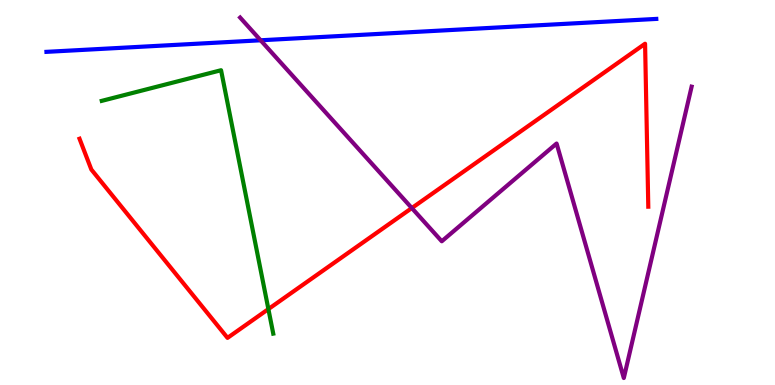[{'lines': ['blue', 'red'], 'intersections': []}, {'lines': ['green', 'red'], 'intersections': [{'x': 3.46, 'y': 1.97}]}, {'lines': ['purple', 'red'], 'intersections': [{'x': 5.31, 'y': 4.6}]}, {'lines': ['blue', 'green'], 'intersections': []}, {'lines': ['blue', 'purple'], 'intersections': [{'x': 3.36, 'y': 8.95}]}, {'lines': ['green', 'purple'], 'intersections': []}]